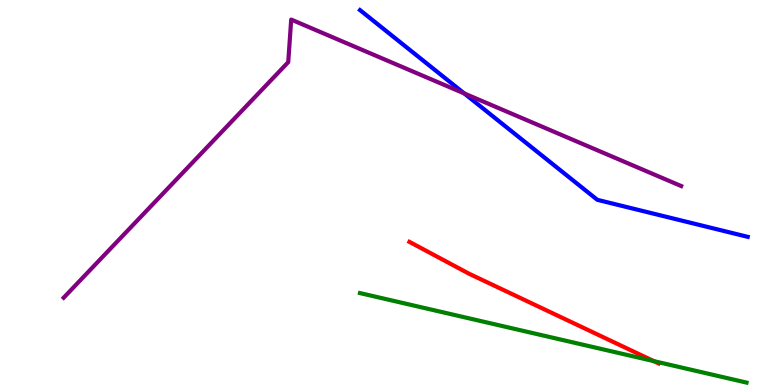[{'lines': ['blue', 'red'], 'intersections': []}, {'lines': ['green', 'red'], 'intersections': [{'x': 8.44, 'y': 0.621}]}, {'lines': ['purple', 'red'], 'intersections': []}, {'lines': ['blue', 'green'], 'intersections': []}, {'lines': ['blue', 'purple'], 'intersections': [{'x': 5.99, 'y': 7.57}]}, {'lines': ['green', 'purple'], 'intersections': []}]